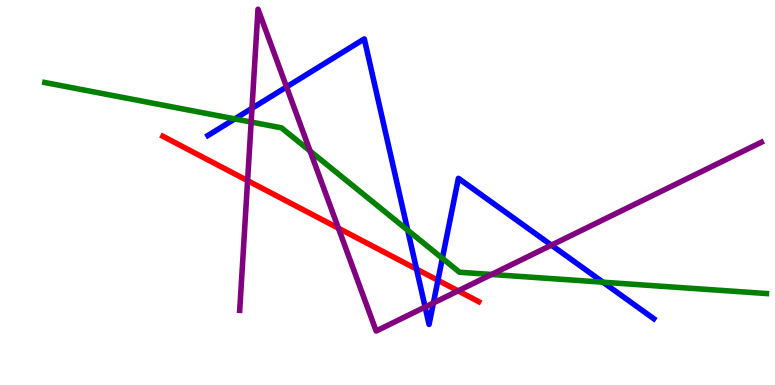[{'lines': ['blue', 'red'], 'intersections': [{'x': 5.37, 'y': 3.01}, {'x': 5.65, 'y': 2.72}]}, {'lines': ['green', 'red'], 'intersections': []}, {'lines': ['purple', 'red'], 'intersections': [{'x': 3.19, 'y': 5.31}, {'x': 4.37, 'y': 4.07}, {'x': 5.91, 'y': 2.45}]}, {'lines': ['blue', 'green'], 'intersections': [{'x': 3.03, 'y': 6.91}, {'x': 5.26, 'y': 4.02}, {'x': 5.71, 'y': 3.29}, {'x': 7.78, 'y': 2.67}]}, {'lines': ['blue', 'purple'], 'intersections': [{'x': 3.25, 'y': 7.19}, {'x': 3.7, 'y': 7.74}, {'x': 5.49, 'y': 2.03}, {'x': 5.59, 'y': 2.13}, {'x': 7.11, 'y': 3.63}]}, {'lines': ['green', 'purple'], 'intersections': [{'x': 3.24, 'y': 6.83}, {'x': 4.0, 'y': 6.08}, {'x': 6.34, 'y': 2.87}]}]